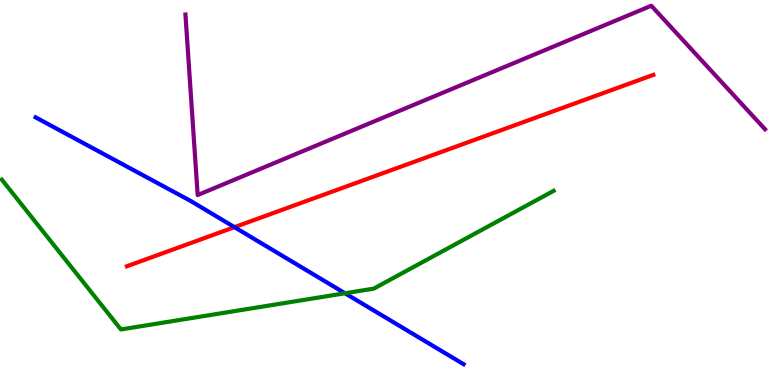[{'lines': ['blue', 'red'], 'intersections': [{'x': 3.03, 'y': 4.1}]}, {'lines': ['green', 'red'], 'intersections': []}, {'lines': ['purple', 'red'], 'intersections': []}, {'lines': ['blue', 'green'], 'intersections': [{'x': 4.45, 'y': 2.38}]}, {'lines': ['blue', 'purple'], 'intersections': []}, {'lines': ['green', 'purple'], 'intersections': []}]